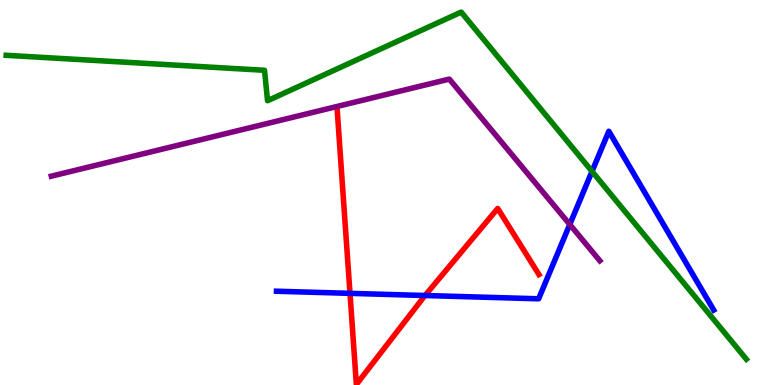[{'lines': ['blue', 'red'], 'intersections': [{'x': 4.52, 'y': 2.38}, {'x': 5.48, 'y': 2.32}]}, {'lines': ['green', 'red'], 'intersections': []}, {'lines': ['purple', 'red'], 'intersections': []}, {'lines': ['blue', 'green'], 'intersections': [{'x': 7.64, 'y': 5.55}]}, {'lines': ['blue', 'purple'], 'intersections': [{'x': 7.35, 'y': 4.17}]}, {'lines': ['green', 'purple'], 'intersections': []}]